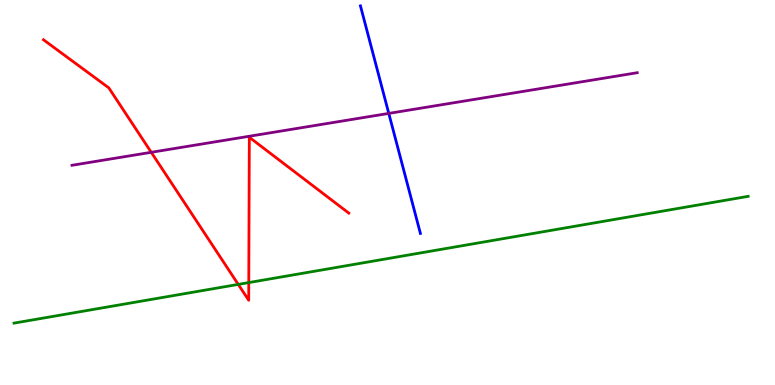[{'lines': ['blue', 'red'], 'intersections': []}, {'lines': ['green', 'red'], 'intersections': [{'x': 3.07, 'y': 2.61}, {'x': 3.21, 'y': 2.66}]}, {'lines': ['purple', 'red'], 'intersections': [{'x': 1.95, 'y': 6.04}]}, {'lines': ['blue', 'green'], 'intersections': []}, {'lines': ['blue', 'purple'], 'intersections': [{'x': 5.02, 'y': 7.05}]}, {'lines': ['green', 'purple'], 'intersections': []}]